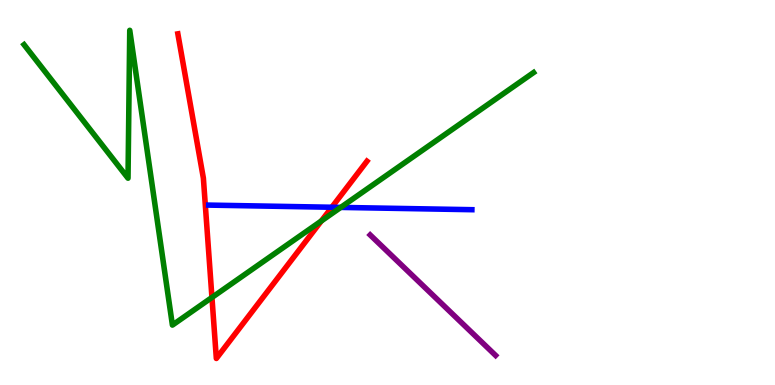[{'lines': ['blue', 'red'], 'intersections': [{'x': 4.28, 'y': 4.62}]}, {'lines': ['green', 'red'], 'intersections': [{'x': 2.73, 'y': 2.27}, {'x': 4.15, 'y': 4.26}]}, {'lines': ['purple', 'red'], 'intersections': []}, {'lines': ['blue', 'green'], 'intersections': [{'x': 4.4, 'y': 4.61}]}, {'lines': ['blue', 'purple'], 'intersections': []}, {'lines': ['green', 'purple'], 'intersections': []}]